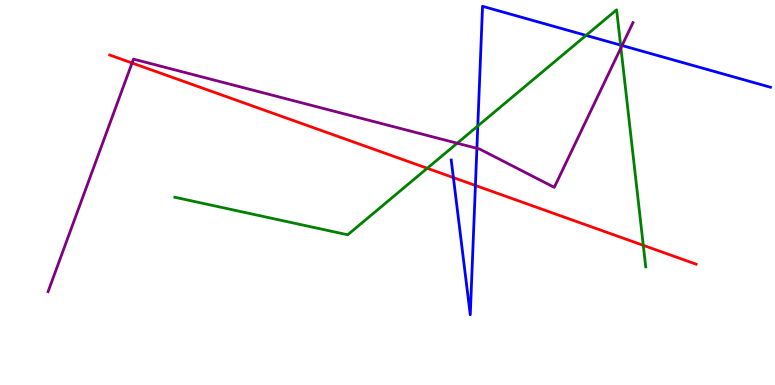[{'lines': ['blue', 'red'], 'intersections': [{'x': 5.85, 'y': 5.39}, {'x': 6.13, 'y': 5.18}]}, {'lines': ['green', 'red'], 'intersections': [{'x': 5.51, 'y': 5.63}, {'x': 8.3, 'y': 3.63}]}, {'lines': ['purple', 'red'], 'intersections': [{'x': 1.7, 'y': 8.36}]}, {'lines': ['blue', 'green'], 'intersections': [{'x': 6.16, 'y': 6.73}, {'x': 7.56, 'y': 9.08}, {'x': 8.01, 'y': 8.83}]}, {'lines': ['blue', 'purple'], 'intersections': [{'x': 6.15, 'y': 6.15}, {'x': 8.03, 'y': 8.82}]}, {'lines': ['green', 'purple'], 'intersections': [{'x': 5.9, 'y': 6.28}, {'x': 8.01, 'y': 8.76}]}]